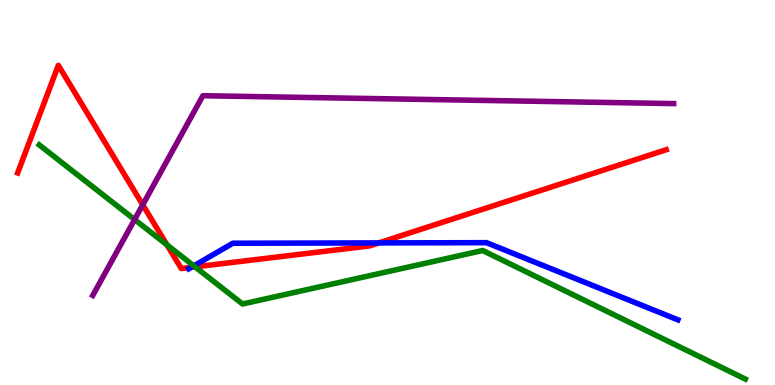[{'lines': ['blue', 'red'], 'intersections': [{'x': 2.47, 'y': 3.06}, {'x': 4.89, 'y': 3.69}]}, {'lines': ['green', 'red'], 'intersections': [{'x': 2.15, 'y': 3.64}, {'x': 2.52, 'y': 3.07}]}, {'lines': ['purple', 'red'], 'intersections': [{'x': 1.84, 'y': 4.68}]}, {'lines': ['blue', 'green'], 'intersections': [{'x': 2.5, 'y': 3.09}]}, {'lines': ['blue', 'purple'], 'intersections': []}, {'lines': ['green', 'purple'], 'intersections': [{'x': 1.74, 'y': 4.3}]}]